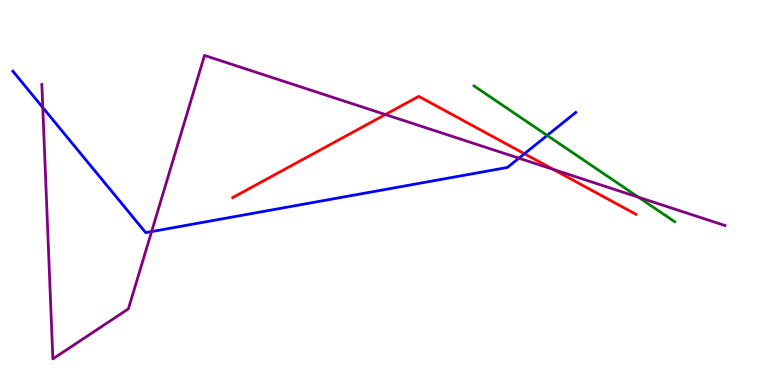[{'lines': ['blue', 'red'], 'intersections': [{'x': 6.77, 'y': 6.01}]}, {'lines': ['green', 'red'], 'intersections': []}, {'lines': ['purple', 'red'], 'intersections': [{'x': 4.97, 'y': 7.03}, {'x': 7.14, 'y': 5.6}]}, {'lines': ['blue', 'green'], 'intersections': [{'x': 7.06, 'y': 6.48}]}, {'lines': ['blue', 'purple'], 'intersections': [{'x': 0.552, 'y': 7.21}, {'x': 1.96, 'y': 3.98}, {'x': 6.7, 'y': 5.89}]}, {'lines': ['green', 'purple'], 'intersections': [{'x': 8.24, 'y': 4.88}]}]